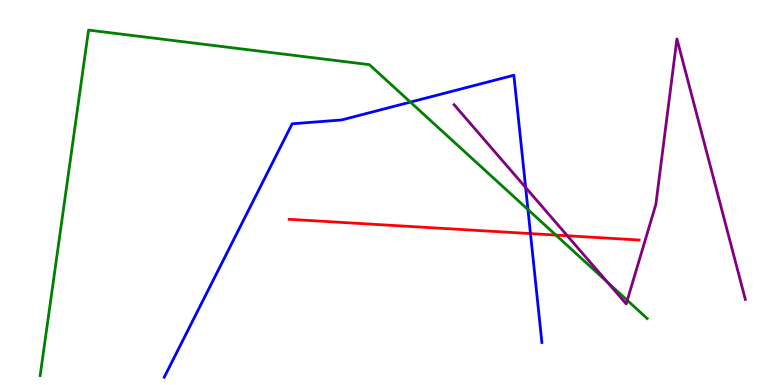[{'lines': ['blue', 'red'], 'intersections': [{'x': 6.84, 'y': 3.93}]}, {'lines': ['green', 'red'], 'intersections': [{'x': 7.17, 'y': 3.89}]}, {'lines': ['purple', 'red'], 'intersections': [{'x': 7.32, 'y': 3.88}]}, {'lines': ['blue', 'green'], 'intersections': [{'x': 5.3, 'y': 7.35}, {'x': 6.81, 'y': 4.56}]}, {'lines': ['blue', 'purple'], 'intersections': [{'x': 6.78, 'y': 5.13}]}, {'lines': ['green', 'purple'], 'intersections': [{'x': 7.84, 'y': 2.67}, {'x': 8.09, 'y': 2.2}]}]